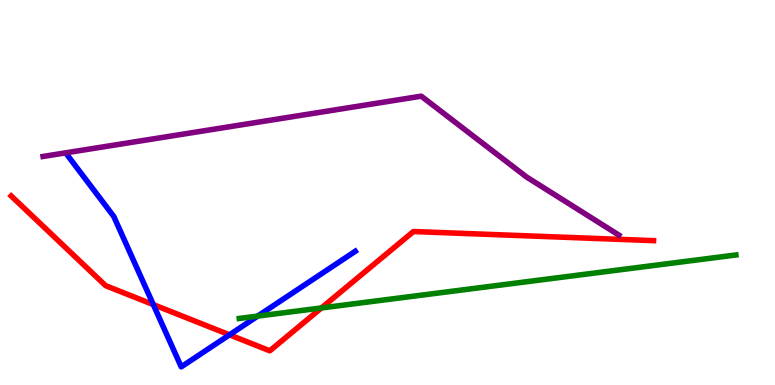[{'lines': ['blue', 'red'], 'intersections': [{'x': 1.98, 'y': 2.09}, {'x': 2.96, 'y': 1.3}]}, {'lines': ['green', 'red'], 'intersections': [{'x': 4.15, 'y': 2.0}]}, {'lines': ['purple', 'red'], 'intersections': []}, {'lines': ['blue', 'green'], 'intersections': [{'x': 3.33, 'y': 1.79}]}, {'lines': ['blue', 'purple'], 'intersections': []}, {'lines': ['green', 'purple'], 'intersections': []}]